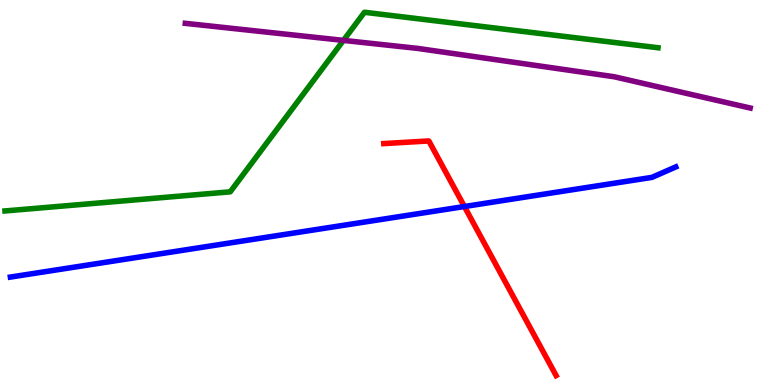[{'lines': ['blue', 'red'], 'intersections': [{'x': 5.99, 'y': 4.64}]}, {'lines': ['green', 'red'], 'intersections': []}, {'lines': ['purple', 'red'], 'intersections': []}, {'lines': ['blue', 'green'], 'intersections': []}, {'lines': ['blue', 'purple'], 'intersections': []}, {'lines': ['green', 'purple'], 'intersections': [{'x': 4.43, 'y': 8.95}]}]